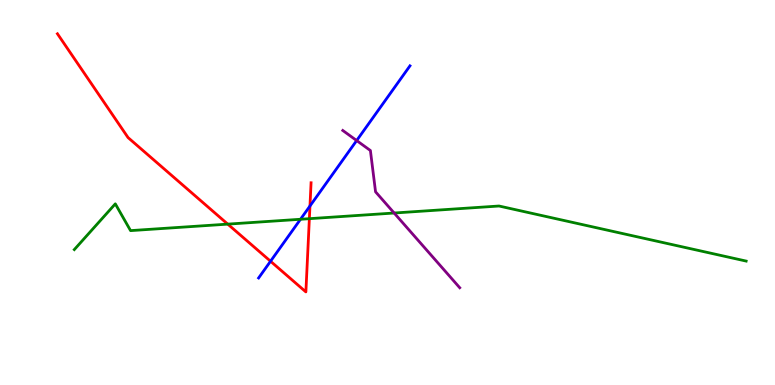[{'lines': ['blue', 'red'], 'intersections': [{'x': 3.49, 'y': 3.21}, {'x': 4.0, 'y': 4.65}]}, {'lines': ['green', 'red'], 'intersections': [{'x': 2.94, 'y': 4.18}, {'x': 3.99, 'y': 4.32}]}, {'lines': ['purple', 'red'], 'intersections': []}, {'lines': ['blue', 'green'], 'intersections': [{'x': 3.88, 'y': 4.3}]}, {'lines': ['blue', 'purple'], 'intersections': [{'x': 4.6, 'y': 6.35}]}, {'lines': ['green', 'purple'], 'intersections': [{'x': 5.09, 'y': 4.47}]}]